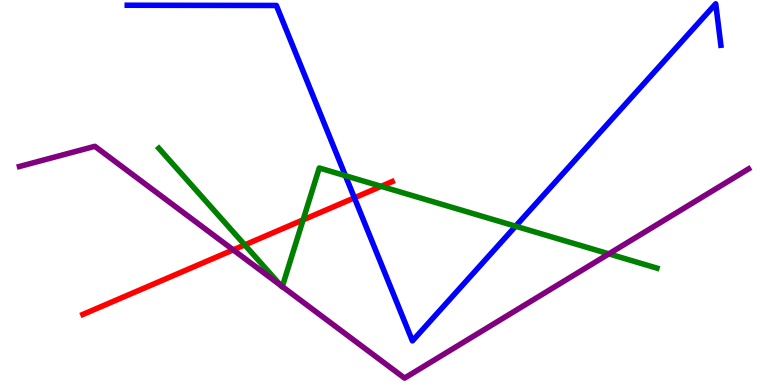[{'lines': ['blue', 'red'], 'intersections': [{'x': 4.57, 'y': 4.86}]}, {'lines': ['green', 'red'], 'intersections': [{'x': 3.16, 'y': 3.64}, {'x': 3.91, 'y': 4.29}, {'x': 4.92, 'y': 5.16}]}, {'lines': ['purple', 'red'], 'intersections': [{'x': 3.01, 'y': 3.51}]}, {'lines': ['blue', 'green'], 'intersections': [{'x': 4.46, 'y': 5.44}, {'x': 6.65, 'y': 4.12}]}, {'lines': ['blue', 'purple'], 'intersections': []}, {'lines': ['green', 'purple'], 'intersections': [{'x': 3.62, 'y': 2.58}, {'x': 3.64, 'y': 2.56}, {'x': 7.86, 'y': 3.41}]}]